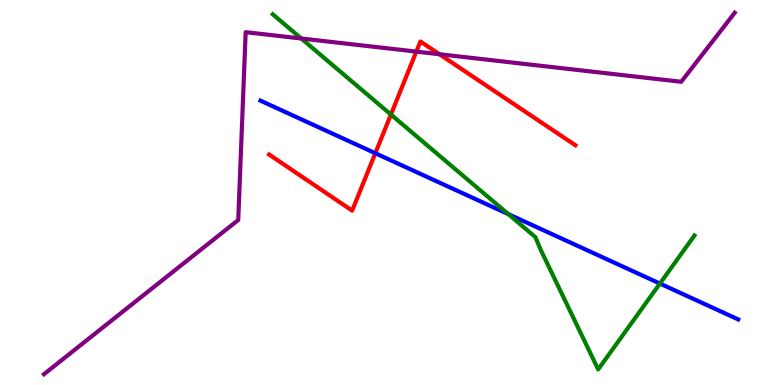[{'lines': ['blue', 'red'], 'intersections': [{'x': 4.84, 'y': 6.02}]}, {'lines': ['green', 'red'], 'intersections': [{'x': 5.04, 'y': 7.02}]}, {'lines': ['purple', 'red'], 'intersections': [{'x': 5.37, 'y': 8.66}, {'x': 5.67, 'y': 8.59}]}, {'lines': ['blue', 'green'], 'intersections': [{'x': 6.56, 'y': 4.44}, {'x': 8.52, 'y': 2.63}]}, {'lines': ['blue', 'purple'], 'intersections': []}, {'lines': ['green', 'purple'], 'intersections': [{'x': 3.89, 'y': 9.0}]}]